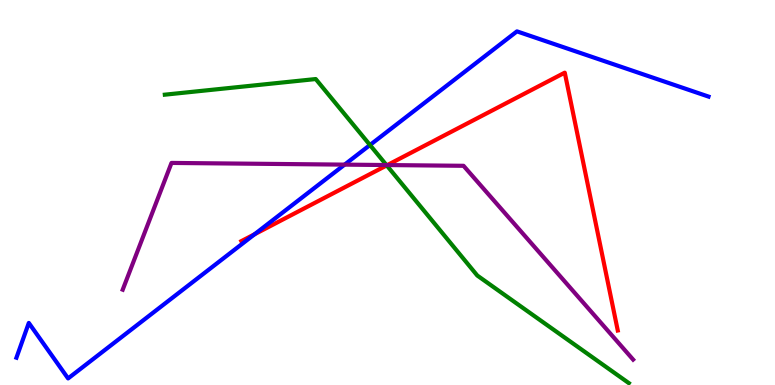[{'lines': ['blue', 'red'], 'intersections': [{'x': 3.28, 'y': 3.92}]}, {'lines': ['green', 'red'], 'intersections': [{'x': 4.99, 'y': 5.7}]}, {'lines': ['purple', 'red'], 'intersections': [{'x': 5.0, 'y': 5.71}]}, {'lines': ['blue', 'green'], 'intersections': [{'x': 4.77, 'y': 6.23}]}, {'lines': ['blue', 'purple'], 'intersections': [{'x': 4.45, 'y': 5.72}]}, {'lines': ['green', 'purple'], 'intersections': [{'x': 4.99, 'y': 5.71}]}]